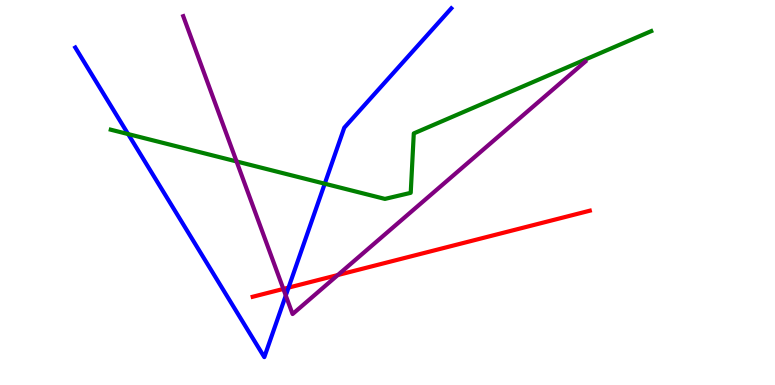[{'lines': ['blue', 'red'], 'intersections': [{'x': 3.72, 'y': 2.53}]}, {'lines': ['green', 'red'], 'intersections': []}, {'lines': ['purple', 'red'], 'intersections': [{'x': 3.66, 'y': 2.5}, {'x': 4.36, 'y': 2.86}]}, {'lines': ['blue', 'green'], 'intersections': [{'x': 1.65, 'y': 6.52}, {'x': 4.19, 'y': 5.23}]}, {'lines': ['blue', 'purple'], 'intersections': [{'x': 3.69, 'y': 2.32}]}, {'lines': ['green', 'purple'], 'intersections': [{'x': 3.05, 'y': 5.81}]}]